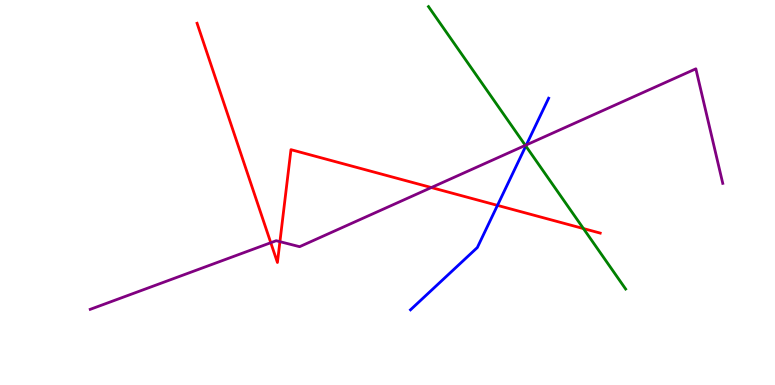[{'lines': ['blue', 'red'], 'intersections': [{'x': 6.42, 'y': 4.67}]}, {'lines': ['green', 'red'], 'intersections': [{'x': 7.53, 'y': 4.06}]}, {'lines': ['purple', 'red'], 'intersections': [{'x': 3.49, 'y': 3.7}, {'x': 3.61, 'y': 3.72}, {'x': 5.57, 'y': 5.13}]}, {'lines': ['blue', 'green'], 'intersections': [{'x': 6.78, 'y': 6.21}]}, {'lines': ['blue', 'purple'], 'intersections': [{'x': 6.79, 'y': 6.24}]}, {'lines': ['green', 'purple'], 'intersections': [{'x': 6.78, 'y': 6.22}]}]